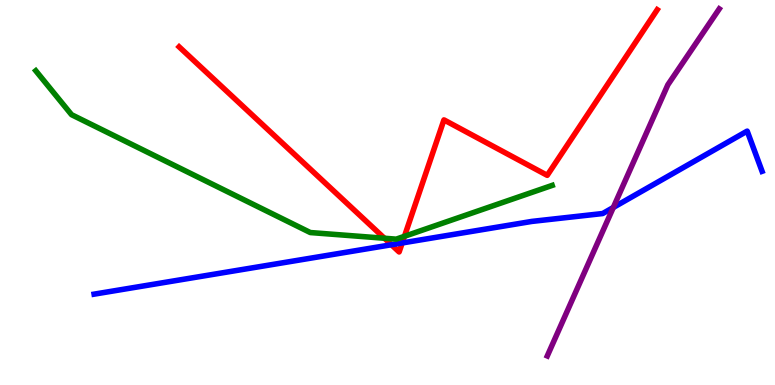[{'lines': ['blue', 'red'], 'intersections': [{'x': 5.05, 'y': 3.64}, {'x': 5.19, 'y': 3.69}]}, {'lines': ['green', 'red'], 'intersections': [{'x': 4.96, 'y': 3.81}, {'x': 5.22, 'y': 3.86}]}, {'lines': ['purple', 'red'], 'intersections': []}, {'lines': ['blue', 'green'], 'intersections': []}, {'lines': ['blue', 'purple'], 'intersections': [{'x': 7.91, 'y': 4.61}]}, {'lines': ['green', 'purple'], 'intersections': []}]